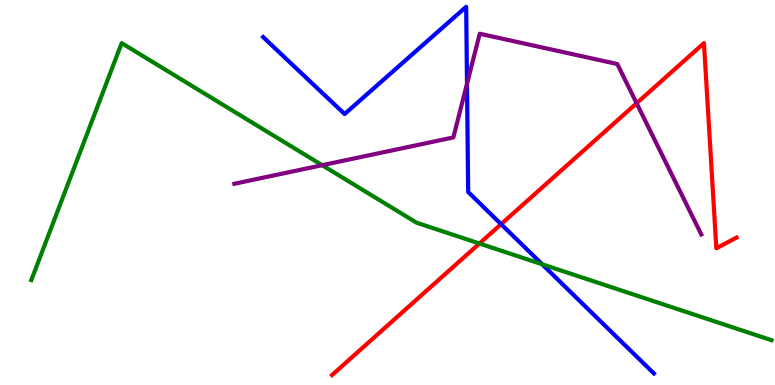[{'lines': ['blue', 'red'], 'intersections': [{'x': 6.47, 'y': 4.18}]}, {'lines': ['green', 'red'], 'intersections': [{'x': 6.19, 'y': 3.68}]}, {'lines': ['purple', 'red'], 'intersections': [{'x': 8.21, 'y': 7.32}]}, {'lines': ['blue', 'green'], 'intersections': [{'x': 7.0, 'y': 3.14}]}, {'lines': ['blue', 'purple'], 'intersections': [{'x': 6.03, 'y': 7.82}]}, {'lines': ['green', 'purple'], 'intersections': [{'x': 4.16, 'y': 5.71}]}]